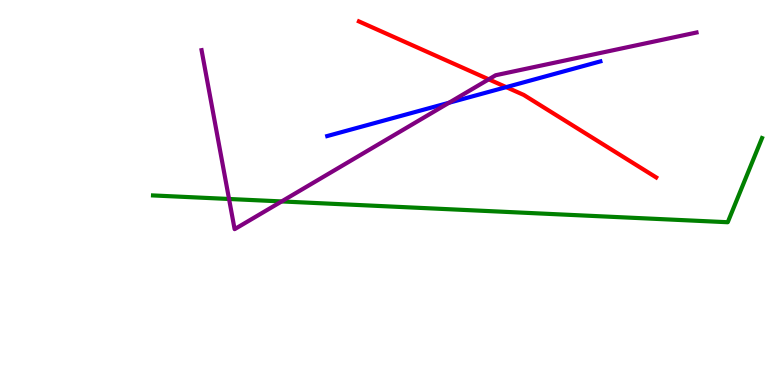[{'lines': ['blue', 'red'], 'intersections': [{'x': 6.53, 'y': 7.74}]}, {'lines': ['green', 'red'], 'intersections': []}, {'lines': ['purple', 'red'], 'intersections': [{'x': 6.31, 'y': 7.94}]}, {'lines': ['blue', 'green'], 'intersections': []}, {'lines': ['blue', 'purple'], 'intersections': [{'x': 5.79, 'y': 7.33}]}, {'lines': ['green', 'purple'], 'intersections': [{'x': 2.96, 'y': 4.83}, {'x': 3.63, 'y': 4.77}]}]